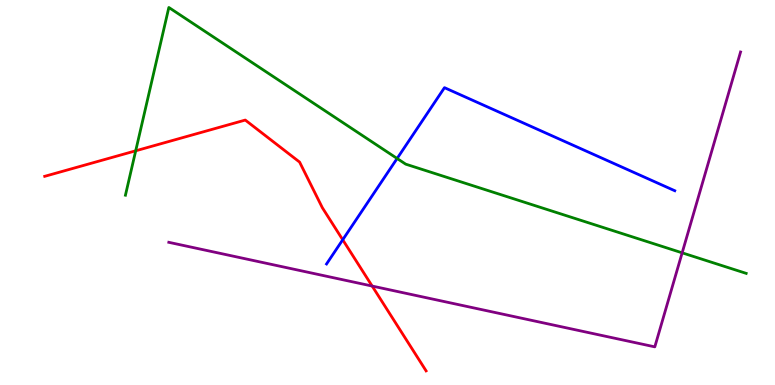[{'lines': ['blue', 'red'], 'intersections': [{'x': 4.42, 'y': 3.77}]}, {'lines': ['green', 'red'], 'intersections': [{'x': 1.75, 'y': 6.08}]}, {'lines': ['purple', 'red'], 'intersections': [{'x': 4.8, 'y': 2.57}]}, {'lines': ['blue', 'green'], 'intersections': [{'x': 5.12, 'y': 5.88}]}, {'lines': ['blue', 'purple'], 'intersections': []}, {'lines': ['green', 'purple'], 'intersections': [{'x': 8.8, 'y': 3.43}]}]